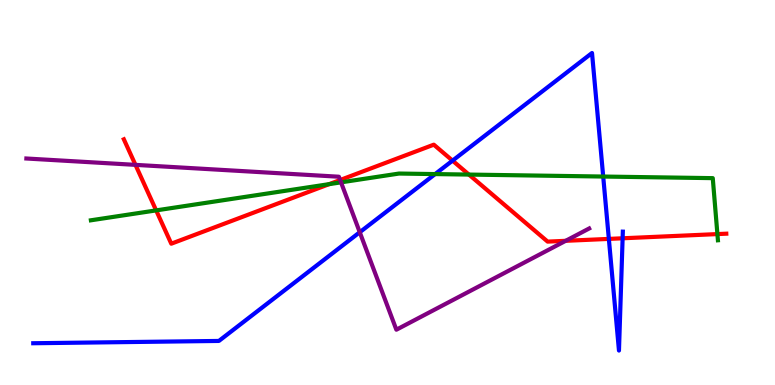[{'lines': ['blue', 'red'], 'intersections': [{'x': 5.84, 'y': 5.83}, {'x': 7.86, 'y': 3.79}, {'x': 8.03, 'y': 3.81}]}, {'lines': ['green', 'red'], 'intersections': [{'x': 2.01, 'y': 4.54}, {'x': 4.25, 'y': 5.22}, {'x': 6.05, 'y': 5.47}, {'x': 9.26, 'y': 3.92}]}, {'lines': ['purple', 'red'], 'intersections': [{'x': 1.75, 'y': 5.72}, {'x': 4.39, 'y': 5.32}, {'x': 7.3, 'y': 3.75}]}, {'lines': ['blue', 'green'], 'intersections': [{'x': 5.61, 'y': 5.48}, {'x': 7.78, 'y': 5.41}]}, {'lines': ['blue', 'purple'], 'intersections': [{'x': 4.64, 'y': 3.97}]}, {'lines': ['green', 'purple'], 'intersections': [{'x': 4.4, 'y': 5.26}]}]